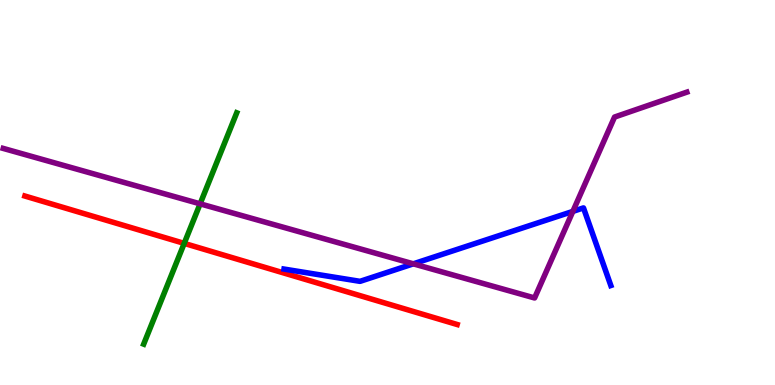[{'lines': ['blue', 'red'], 'intersections': []}, {'lines': ['green', 'red'], 'intersections': [{'x': 2.38, 'y': 3.68}]}, {'lines': ['purple', 'red'], 'intersections': []}, {'lines': ['blue', 'green'], 'intersections': []}, {'lines': ['blue', 'purple'], 'intersections': [{'x': 5.33, 'y': 3.15}, {'x': 7.39, 'y': 4.51}]}, {'lines': ['green', 'purple'], 'intersections': [{'x': 2.58, 'y': 4.71}]}]